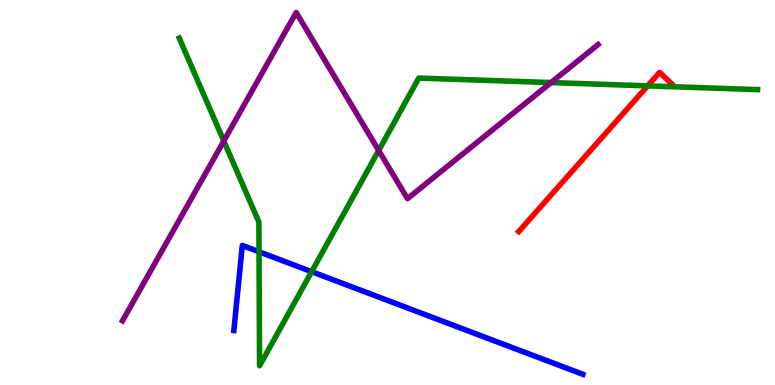[{'lines': ['blue', 'red'], 'intersections': []}, {'lines': ['green', 'red'], 'intersections': [{'x': 8.36, 'y': 7.77}]}, {'lines': ['purple', 'red'], 'intersections': []}, {'lines': ['blue', 'green'], 'intersections': [{'x': 3.34, 'y': 3.46}, {'x': 4.02, 'y': 2.94}]}, {'lines': ['blue', 'purple'], 'intersections': []}, {'lines': ['green', 'purple'], 'intersections': [{'x': 2.89, 'y': 6.34}, {'x': 4.89, 'y': 6.09}, {'x': 7.11, 'y': 7.86}]}]